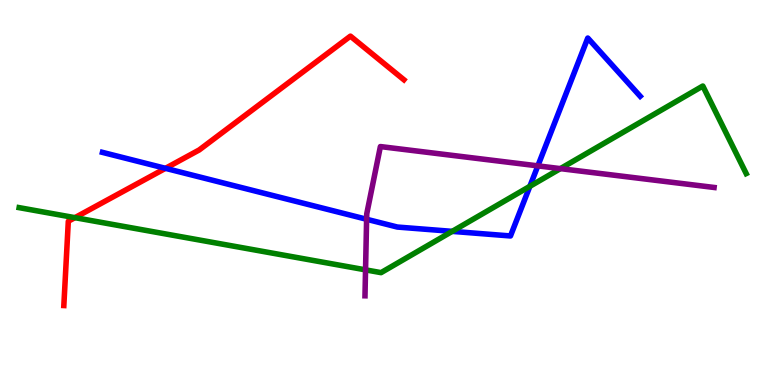[{'lines': ['blue', 'red'], 'intersections': [{'x': 2.14, 'y': 5.63}]}, {'lines': ['green', 'red'], 'intersections': [{'x': 0.967, 'y': 4.35}]}, {'lines': ['purple', 'red'], 'intersections': []}, {'lines': ['blue', 'green'], 'intersections': [{'x': 5.83, 'y': 3.99}, {'x': 6.84, 'y': 5.16}]}, {'lines': ['blue', 'purple'], 'intersections': [{'x': 4.73, 'y': 4.3}, {'x': 6.94, 'y': 5.69}]}, {'lines': ['green', 'purple'], 'intersections': [{'x': 4.72, 'y': 2.99}, {'x': 7.23, 'y': 5.62}]}]